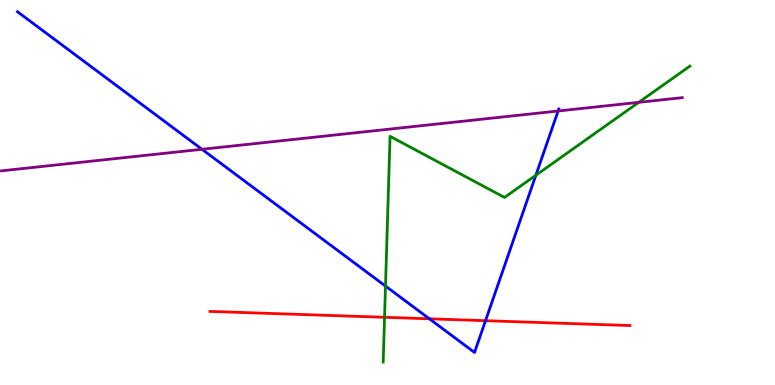[{'lines': ['blue', 'red'], 'intersections': [{'x': 5.54, 'y': 1.72}, {'x': 6.26, 'y': 1.67}]}, {'lines': ['green', 'red'], 'intersections': [{'x': 4.96, 'y': 1.76}]}, {'lines': ['purple', 'red'], 'intersections': []}, {'lines': ['blue', 'green'], 'intersections': [{'x': 4.97, 'y': 2.57}, {'x': 6.91, 'y': 5.45}]}, {'lines': ['blue', 'purple'], 'intersections': [{'x': 2.61, 'y': 6.12}, {'x': 7.2, 'y': 7.12}]}, {'lines': ['green', 'purple'], 'intersections': [{'x': 8.24, 'y': 7.34}]}]